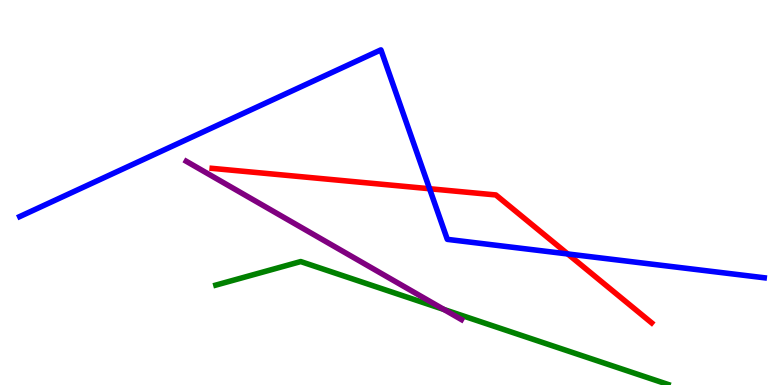[{'lines': ['blue', 'red'], 'intersections': [{'x': 5.54, 'y': 5.1}, {'x': 7.33, 'y': 3.4}]}, {'lines': ['green', 'red'], 'intersections': []}, {'lines': ['purple', 'red'], 'intersections': []}, {'lines': ['blue', 'green'], 'intersections': []}, {'lines': ['blue', 'purple'], 'intersections': []}, {'lines': ['green', 'purple'], 'intersections': [{'x': 5.73, 'y': 1.96}]}]